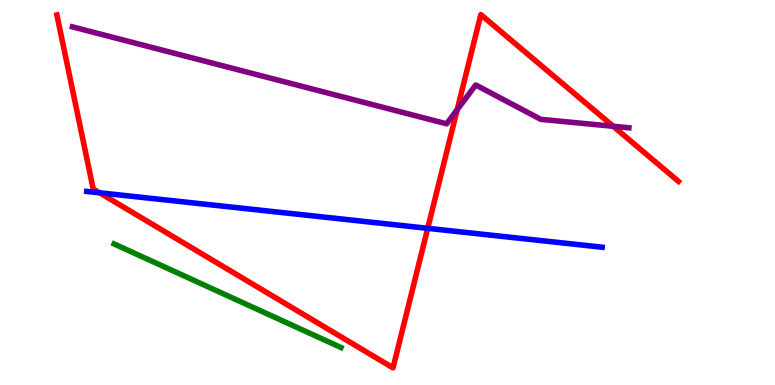[{'lines': ['blue', 'red'], 'intersections': [{'x': 1.28, 'y': 4.99}, {'x': 5.52, 'y': 4.07}]}, {'lines': ['green', 'red'], 'intersections': []}, {'lines': ['purple', 'red'], 'intersections': [{'x': 5.9, 'y': 7.15}, {'x': 7.91, 'y': 6.72}]}, {'lines': ['blue', 'green'], 'intersections': []}, {'lines': ['blue', 'purple'], 'intersections': []}, {'lines': ['green', 'purple'], 'intersections': []}]